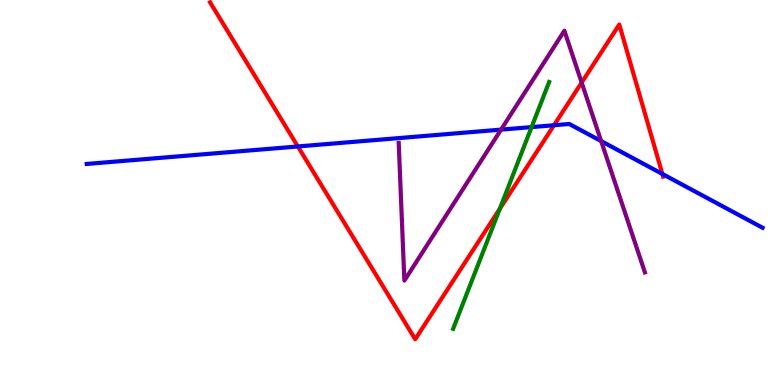[{'lines': ['blue', 'red'], 'intersections': [{'x': 3.84, 'y': 6.2}, {'x': 7.15, 'y': 6.75}, {'x': 8.55, 'y': 5.48}]}, {'lines': ['green', 'red'], 'intersections': [{'x': 6.45, 'y': 4.58}]}, {'lines': ['purple', 'red'], 'intersections': [{'x': 7.51, 'y': 7.86}]}, {'lines': ['blue', 'green'], 'intersections': [{'x': 6.86, 'y': 6.7}]}, {'lines': ['blue', 'purple'], 'intersections': [{'x': 6.47, 'y': 6.63}, {'x': 7.76, 'y': 6.34}]}, {'lines': ['green', 'purple'], 'intersections': []}]